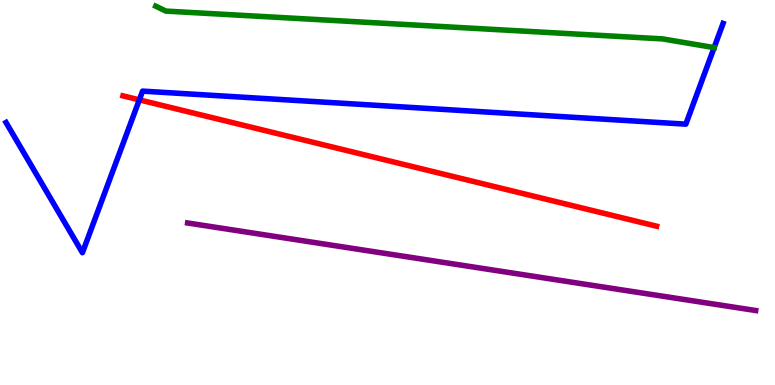[{'lines': ['blue', 'red'], 'intersections': [{'x': 1.8, 'y': 7.41}]}, {'lines': ['green', 'red'], 'intersections': []}, {'lines': ['purple', 'red'], 'intersections': []}, {'lines': ['blue', 'green'], 'intersections': [{'x': 9.21, 'y': 8.76}]}, {'lines': ['blue', 'purple'], 'intersections': []}, {'lines': ['green', 'purple'], 'intersections': []}]